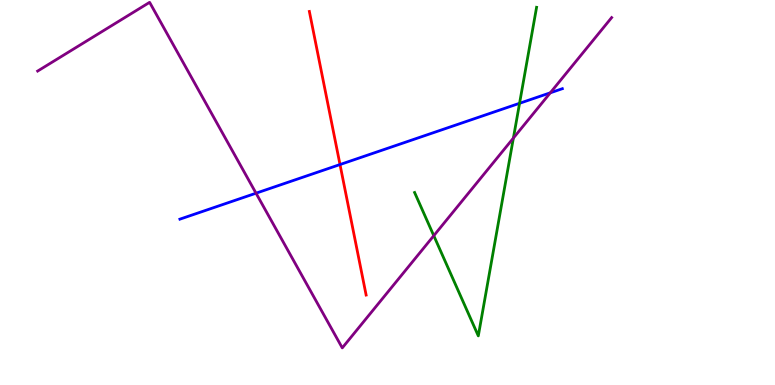[{'lines': ['blue', 'red'], 'intersections': [{'x': 4.39, 'y': 5.73}]}, {'lines': ['green', 'red'], 'intersections': []}, {'lines': ['purple', 'red'], 'intersections': []}, {'lines': ['blue', 'green'], 'intersections': [{'x': 6.7, 'y': 7.32}]}, {'lines': ['blue', 'purple'], 'intersections': [{'x': 3.3, 'y': 4.98}, {'x': 7.1, 'y': 7.59}]}, {'lines': ['green', 'purple'], 'intersections': [{'x': 5.6, 'y': 3.88}, {'x': 6.62, 'y': 6.41}]}]